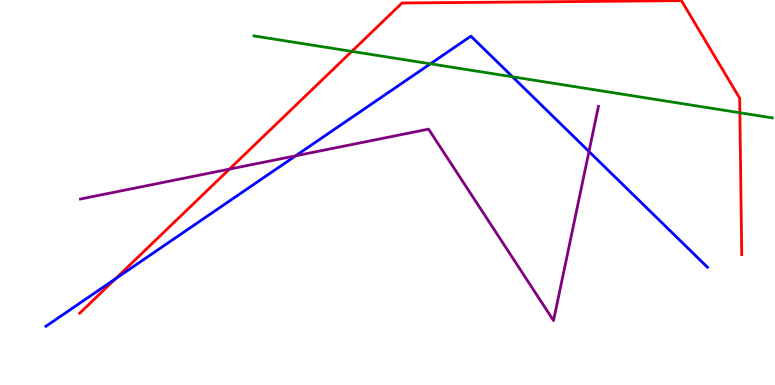[{'lines': ['blue', 'red'], 'intersections': [{'x': 1.49, 'y': 2.76}]}, {'lines': ['green', 'red'], 'intersections': [{'x': 4.54, 'y': 8.67}, {'x': 9.55, 'y': 7.07}]}, {'lines': ['purple', 'red'], 'intersections': [{'x': 2.96, 'y': 5.61}]}, {'lines': ['blue', 'green'], 'intersections': [{'x': 5.55, 'y': 8.34}, {'x': 6.61, 'y': 8.01}]}, {'lines': ['blue', 'purple'], 'intersections': [{'x': 3.81, 'y': 5.95}, {'x': 7.6, 'y': 6.06}]}, {'lines': ['green', 'purple'], 'intersections': []}]